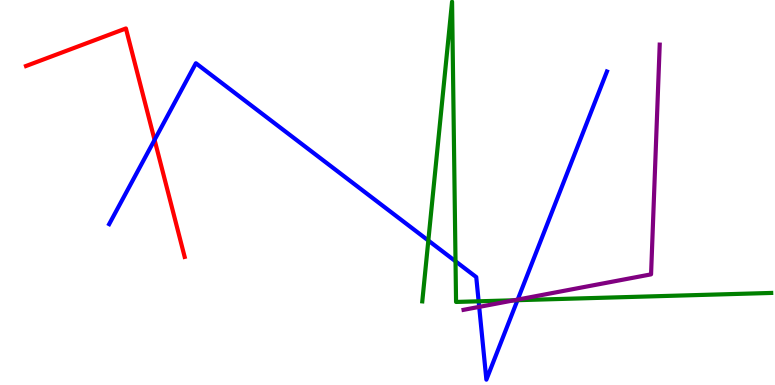[{'lines': ['blue', 'red'], 'intersections': [{'x': 1.99, 'y': 6.37}]}, {'lines': ['green', 'red'], 'intersections': []}, {'lines': ['purple', 'red'], 'intersections': []}, {'lines': ['blue', 'green'], 'intersections': [{'x': 5.53, 'y': 3.75}, {'x': 5.88, 'y': 3.21}, {'x': 6.18, 'y': 2.17}, {'x': 6.68, 'y': 2.2}]}, {'lines': ['blue', 'purple'], 'intersections': [{'x': 6.18, 'y': 2.03}, {'x': 6.68, 'y': 2.22}]}, {'lines': ['green', 'purple'], 'intersections': [{'x': 6.63, 'y': 2.2}]}]